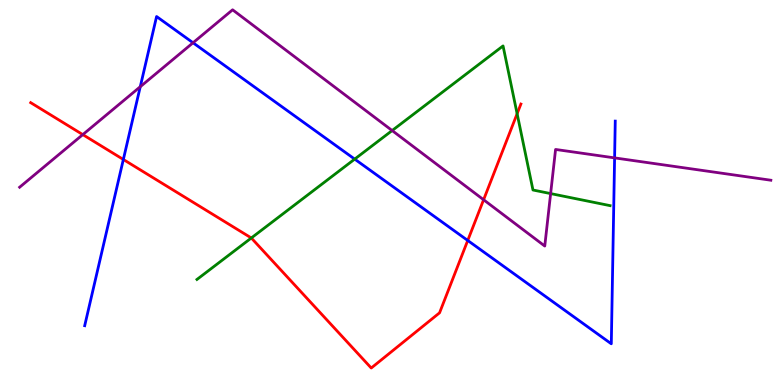[{'lines': ['blue', 'red'], 'intersections': [{'x': 1.59, 'y': 5.86}, {'x': 6.04, 'y': 3.75}]}, {'lines': ['green', 'red'], 'intersections': [{'x': 3.24, 'y': 3.82}, {'x': 6.67, 'y': 7.05}]}, {'lines': ['purple', 'red'], 'intersections': [{'x': 1.07, 'y': 6.5}, {'x': 6.24, 'y': 4.81}]}, {'lines': ['blue', 'green'], 'intersections': [{'x': 4.58, 'y': 5.87}]}, {'lines': ['blue', 'purple'], 'intersections': [{'x': 1.81, 'y': 7.75}, {'x': 2.49, 'y': 8.89}, {'x': 7.93, 'y': 5.9}]}, {'lines': ['green', 'purple'], 'intersections': [{'x': 5.06, 'y': 6.61}, {'x': 7.1, 'y': 4.97}]}]